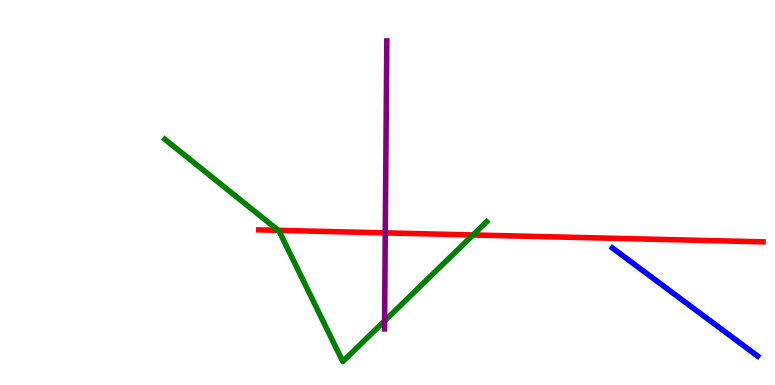[{'lines': ['blue', 'red'], 'intersections': []}, {'lines': ['green', 'red'], 'intersections': [{'x': 3.59, 'y': 4.02}, {'x': 6.1, 'y': 3.9}]}, {'lines': ['purple', 'red'], 'intersections': [{'x': 4.97, 'y': 3.95}]}, {'lines': ['blue', 'green'], 'intersections': []}, {'lines': ['blue', 'purple'], 'intersections': []}, {'lines': ['green', 'purple'], 'intersections': [{'x': 4.96, 'y': 1.66}]}]